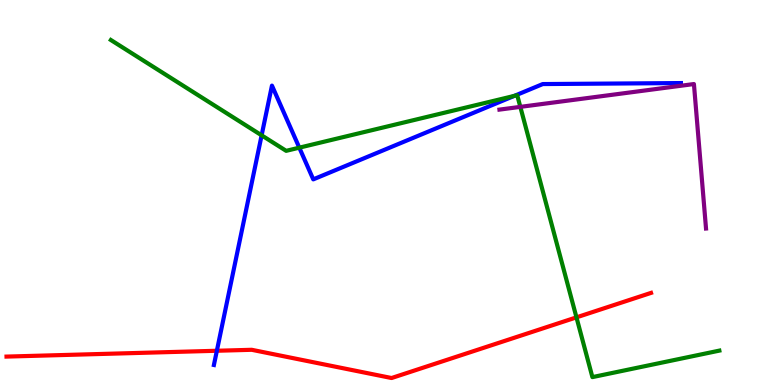[{'lines': ['blue', 'red'], 'intersections': [{'x': 2.8, 'y': 0.889}]}, {'lines': ['green', 'red'], 'intersections': [{'x': 7.44, 'y': 1.76}]}, {'lines': ['purple', 'red'], 'intersections': []}, {'lines': ['blue', 'green'], 'intersections': [{'x': 3.38, 'y': 6.49}, {'x': 3.86, 'y': 6.16}, {'x': 6.64, 'y': 7.51}]}, {'lines': ['blue', 'purple'], 'intersections': []}, {'lines': ['green', 'purple'], 'intersections': [{'x': 6.71, 'y': 7.22}]}]